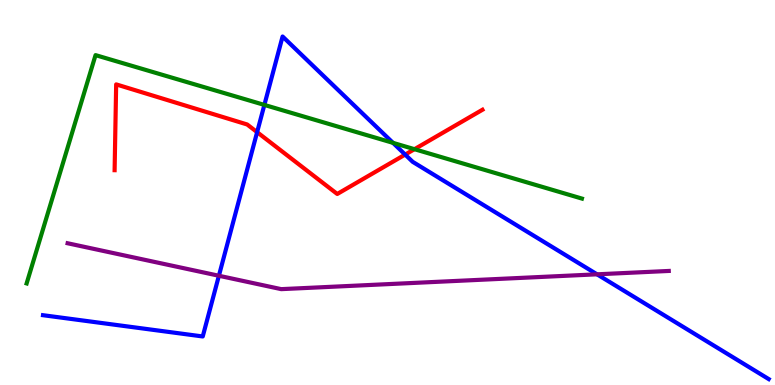[{'lines': ['blue', 'red'], 'intersections': [{'x': 3.32, 'y': 6.57}, {'x': 5.23, 'y': 5.98}]}, {'lines': ['green', 'red'], 'intersections': [{'x': 5.35, 'y': 6.12}]}, {'lines': ['purple', 'red'], 'intersections': []}, {'lines': ['blue', 'green'], 'intersections': [{'x': 3.41, 'y': 7.27}, {'x': 5.07, 'y': 6.29}]}, {'lines': ['blue', 'purple'], 'intersections': [{'x': 2.82, 'y': 2.84}, {'x': 7.7, 'y': 2.87}]}, {'lines': ['green', 'purple'], 'intersections': []}]